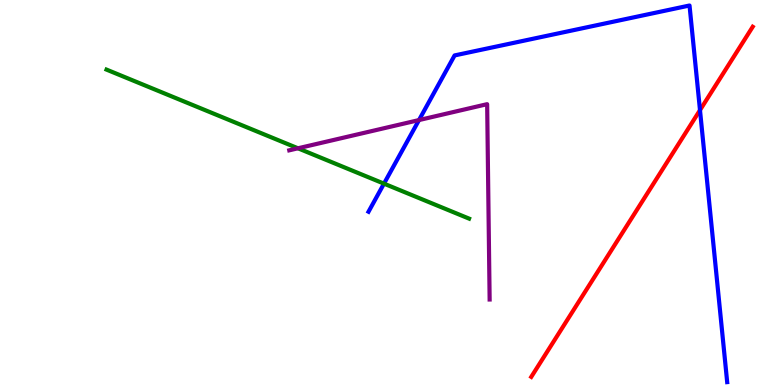[{'lines': ['blue', 'red'], 'intersections': [{'x': 9.03, 'y': 7.14}]}, {'lines': ['green', 'red'], 'intersections': []}, {'lines': ['purple', 'red'], 'intersections': []}, {'lines': ['blue', 'green'], 'intersections': [{'x': 4.95, 'y': 5.23}]}, {'lines': ['blue', 'purple'], 'intersections': [{'x': 5.41, 'y': 6.88}]}, {'lines': ['green', 'purple'], 'intersections': [{'x': 3.84, 'y': 6.15}]}]